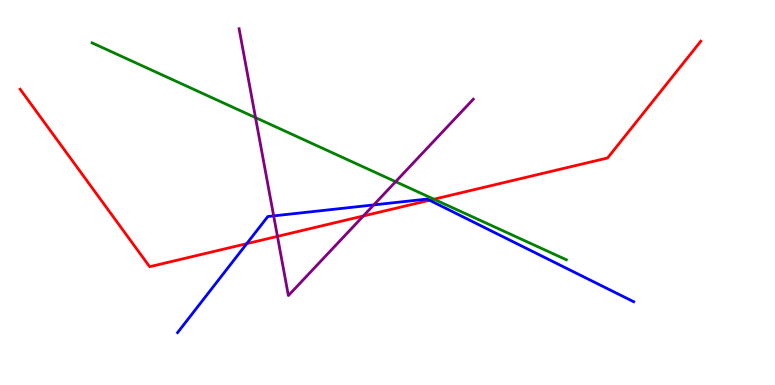[{'lines': ['blue', 'red'], 'intersections': [{'x': 3.18, 'y': 3.67}, {'x': 5.54, 'y': 4.8}]}, {'lines': ['green', 'red'], 'intersections': [{'x': 5.6, 'y': 4.83}]}, {'lines': ['purple', 'red'], 'intersections': [{'x': 3.58, 'y': 3.86}, {'x': 4.69, 'y': 4.39}]}, {'lines': ['blue', 'green'], 'intersections': []}, {'lines': ['blue', 'purple'], 'intersections': [{'x': 3.53, 'y': 4.39}, {'x': 4.82, 'y': 4.68}]}, {'lines': ['green', 'purple'], 'intersections': [{'x': 3.3, 'y': 6.95}, {'x': 5.1, 'y': 5.28}]}]